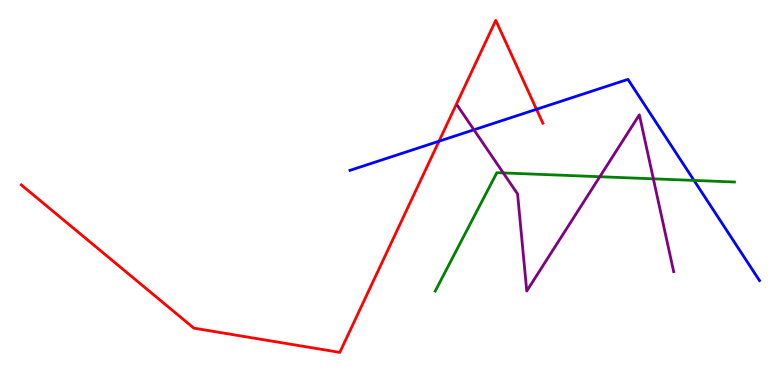[{'lines': ['blue', 'red'], 'intersections': [{'x': 5.66, 'y': 6.33}, {'x': 6.92, 'y': 7.16}]}, {'lines': ['green', 'red'], 'intersections': []}, {'lines': ['purple', 'red'], 'intersections': []}, {'lines': ['blue', 'green'], 'intersections': [{'x': 8.96, 'y': 5.31}]}, {'lines': ['blue', 'purple'], 'intersections': [{'x': 6.12, 'y': 6.63}]}, {'lines': ['green', 'purple'], 'intersections': [{'x': 6.49, 'y': 5.51}, {'x': 7.74, 'y': 5.41}, {'x': 8.43, 'y': 5.36}]}]